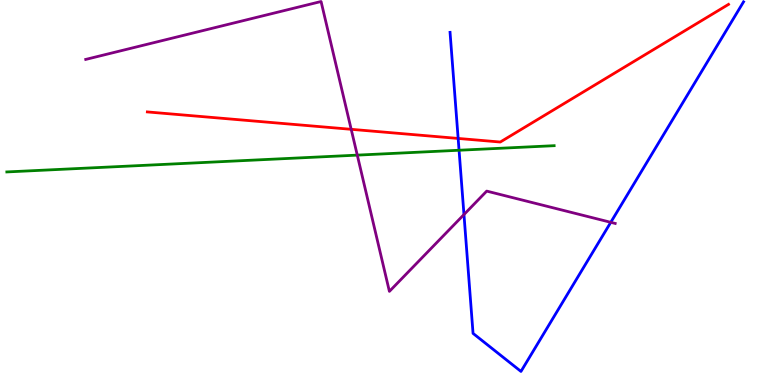[{'lines': ['blue', 'red'], 'intersections': [{'x': 5.91, 'y': 6.4}]}, {'lines': ['green', 'red'], 'intersections': []}, {'lines': ['purple', 'red'], 'intersections': [{'x': 4.53, 'y': 6.64}]}, {'lines': ['blue', 'green'], 'intersections': [{'x': 5.92, 'y': 6.1}]}, {'lines': ['blue', 'purple'], 'intersections': [{'x': 5.99, 'y': 4.43}, {'x': 7.88, 'y': 4.23}]}, {'lines': ['green', 'purple'], 'intersections': [{'x': 4.61, 'y': 5.97}]}]